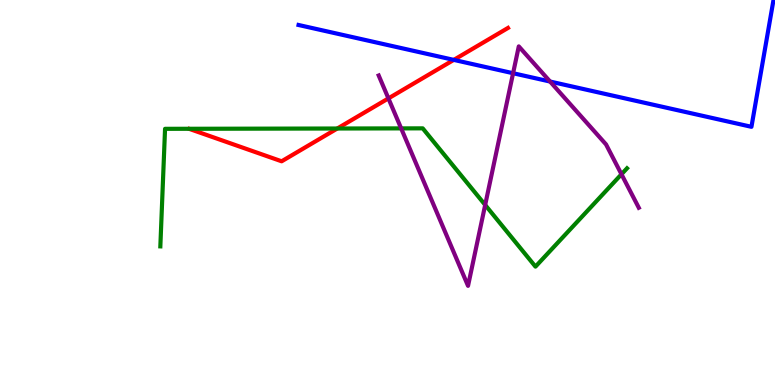[{'lines': ['blue', 'red'], 'intersections': [{'x': 5.86, 'y': 8.44}]}, {'lines': ['green', 'red'], 'intersections': [{'x': 4.35, 'y': 6.66}]}, {'lines': ['purple', 'red'], 'intersections': [{'x': 5.01, 'y': 7.44}]}, {'lines': ['blue', 'green'], 'intersections': []}, {'lines': ['blue', 'purple'], 'intersections': [{'x': 6.62, 'y': 8.1}, {'x': 7.1, 'y': 7.88}]}, {'lines': ['green', 'purple'], 'intersections': [{'x': 5.18, 'y': 6.67}, {'x': 6.26, 'y': 4.68}, {'x': 8.02, 'y': 5.47}]}]